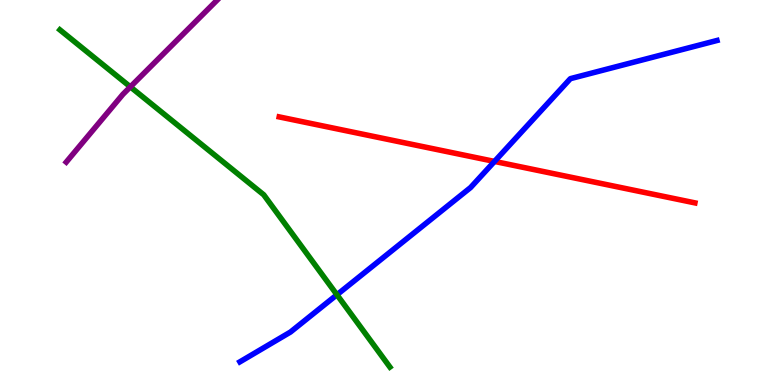[{'lines': ['blue', 'red'], 'intersections': [{'x': 6.38, 'y': 5.81}]}, {'lines': ['green', 'red'], 'intersections': []}, {'lines': ['purple', 'red'], 'intersections': []}, {'lines': ['blue', 'green'], 'intersections': [{'x': 4.35, 'y': 2.34}]}, {'lines': ['blue', 'purple'], 'intersections': []}, {'lines': ['green', 'purple'], 'intersections': [{'x': 1.68, 'y': 7.74}]}]